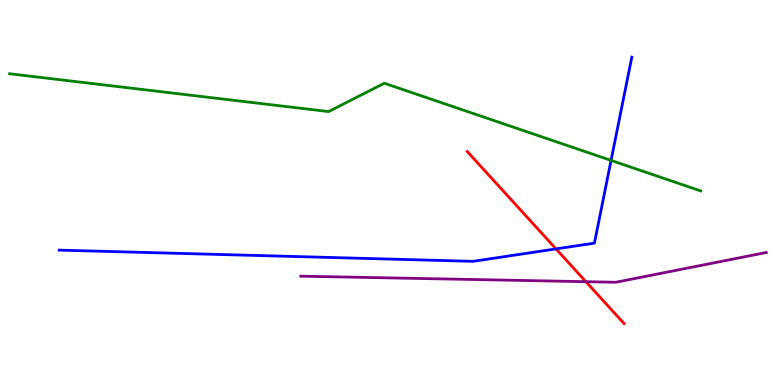[{'lines': ['blue', 'red'], 'intersections': [{'x': 7.17, 'y': 3.54}]}, {'lines': ['green', 'red'], 'intersections': []}, {'lines': ['purple', 'red'], 'intersections': [{'x': 7.56, 'y': 2.68}]}, {'lines': ['blue', 'green'], 'intersections': [{'x': 7.88, 'y': 5.83}]}, {'lines': ['blue', 'purple'], 'intersections': []}, {'lines': ['green', 'purple'], 'intersections': []}]